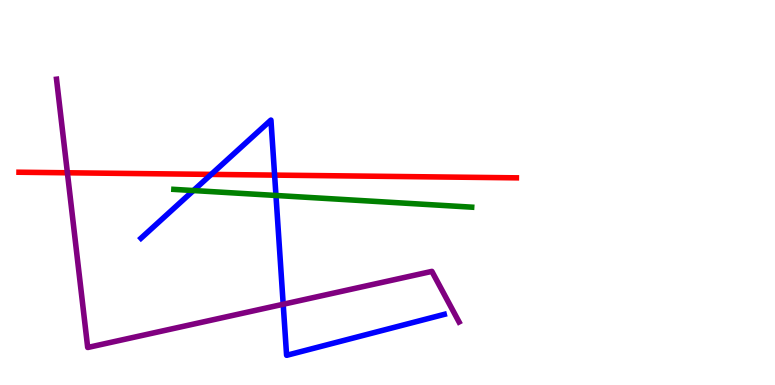[{'lines': ['blue', 'red'], 'intersections': [{'x': 2.73, 'y': 5.47}, {'x': 3.54, 'y': 5.45}]}, {'lines': ['green', 'red'], 'intersections': []}, {'lines': ['purple', 'red'], 'intersections': [{'x': 0.87, 'y': 5.51}]}, {'lines': ['blue', 'green'], 'intersections': [{'x': 2.5, 'y': 5.05}, {'x': 3.56, 'y': 4.92}]}, {'lines': ['blue', 'purple'], 'intersections': [{'x': 3.65, 'y': 2.1}]}, {'lines': ['green', 'purple'], 'intersections': []}]